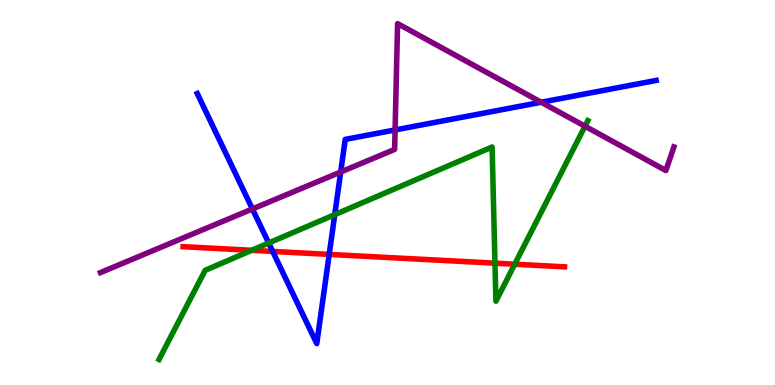[{'lines': ['blue', 'red'], 'intersections': [{'x': 3.52, 'y': 3.47}, {'x': 4.25, 'y': 3.39}]}, {'lines': ['green', 'red'], 'intersections': [{'x': 3.25, 'y': 3.5}, {'x': 6.39, 'y': 3.16}, {'x': 6.64, 'y': 3.14}]}, {'lines': ['purple', 'red'], 'intersections': []}, {'lines': ['blue', 'green'], 'intersections': [{'x': 3.47, 'y': 3.69}, {'x': 4.32, 'y': 4.43}]}, {'lines': ['blue', 'purple'], 'intersections': [{'x': 3.26, 'y': 4.57}, {'x': 4.4, 'y': 5.53}, {'x': 5.1, 'y': 6.62}, {'x': 6.98, 'y': 7.34}]}, {'lines': ['green', 'purple'], 'intersections': [{'x': 7.55, 'y': 6.72}]}]